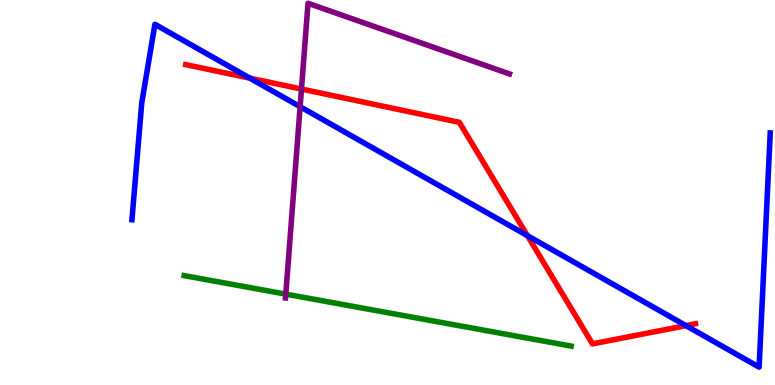[{'lines': ['blue', 'red'], 'intersections': [{'x': 3.22, 'y': 7.97}, {'x': 6.81, 'y': 3.88}, {'x': 8.85, 'y': 1.54}]}, {'lines': ['green', 'red'], 'intersections': []}, {'lines': ['purple', 'red'], 'intersections': [{'x': 3.89, 'y': 7.69}]}, {'lines': ['blue', 'green'], 'intersections': []}, {'lines': ['blue', 'purple'], 'intersections': [{'x': 3.87, 'y': 7.23}]}, {'lines': ['green', 'purple'], 'intersections': [{'x': 3.69, 'y': 2.36}]}]